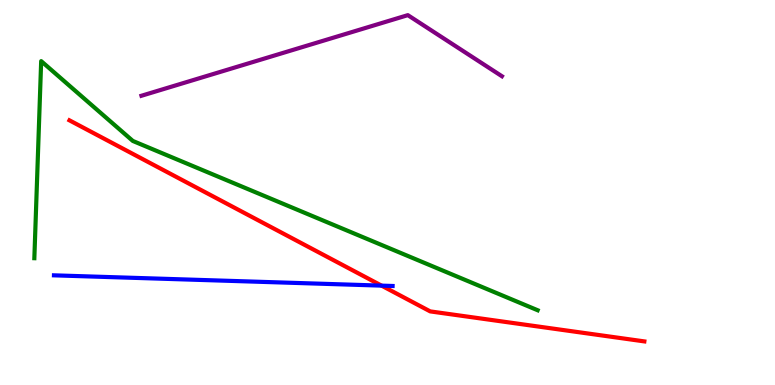[{'lines': ['blue', 'red'], 'intersections': [{'x': 4.92, 'y': 2.58}]}, {'lines': ['green', 'red'], 'intersections': []}, {'lines': ['purple', 'red'], 'intersections': []}, {'lines': ['blue', 'green'], 'intersections': []}, {'lines': ['blue', 'purple'], 'intersections': []}, {'lines': ['green', 'purple'], 'intersections': []}]